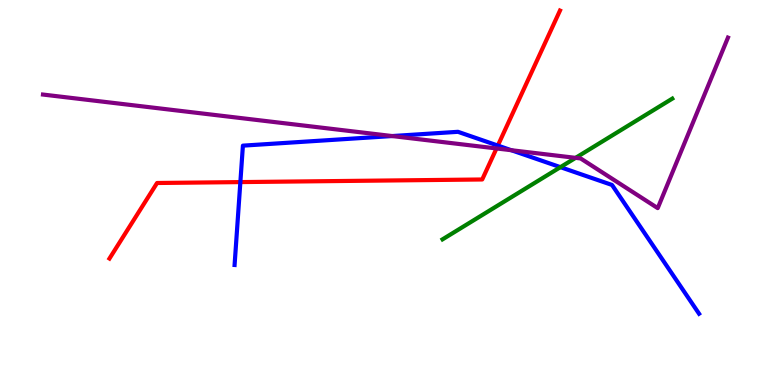[{'lines': ['blue', 'red'], 'intersections': [{'x': 3.1, 'y': 5.27}, {'x': 6.42, 'y': 6.22}]}, {'lines': ['green', 'red'], 'intersections': []}, {'lines': ['purple', 'red'], 'intersections': [{'x': 6.41, 'y': 6.14}]}, {'lines': ['blue', 'green'], 'intersections': [{'x': 7.23, 'y': 5.66}]}, {'lines': ['blue', 'purple'], 'intersections': [{'x': 5.06, 'y': 6.47}, {'x': 6.6, 'y': 6.1}]}, {'lines': ['green', 'purple'], 'intersections': [{'x': 7.43, 'y': 5.9}]}]